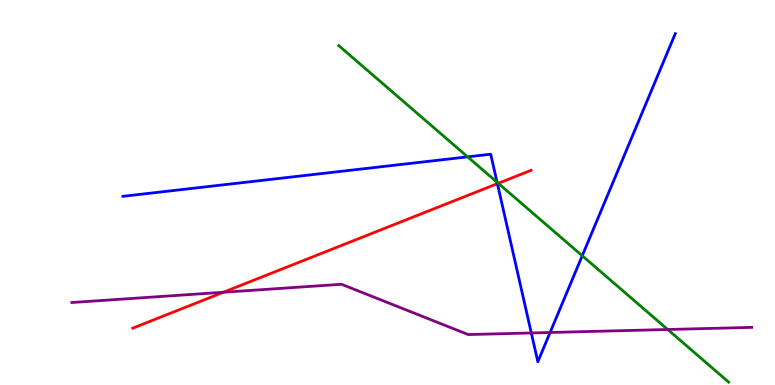[{'lines': ['blue', 'red'], 'intersections': [{'x': 6.42, 'y': 5.23}]}, {'lines': ['green', 'red'], 'intersections': [{'x': 6.43, 'y': 5.24}]}, {'lines': ['purple', 'red'], 'intersections': [{'x': 2.88, 'y': 2.41}]}, {'lines': ['blue', 'green'], 'intersections': [{'x': 6.03, 'y': 5.93}, {'x': 6.41, 'y': 5.27}, {'x': 7.51, 'y': 3.36}]}, {'lines': ['blue', 'purple'], 'intersections': [{'x': 6.86, 'y': 1.35}, {'x': 7.1, 'y': 1.36}]}, {'lines': ['green', 'purple'], 'intersections': [{'x': 8.62, 'y': 1.44}]}]